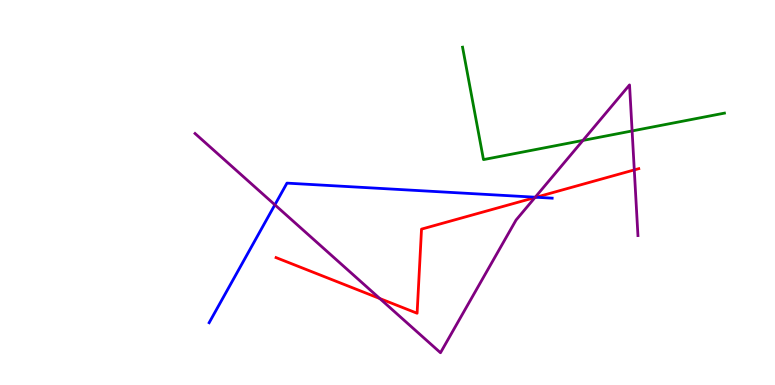[{'lines': ['blue', 'red'], 'intersections': [{'x': 6.92, 'y': 4.88}]}, {'lines': ['green', 'red'], 'intersections': []}, {'lines': ['purple', 'red'], 'intersections': [{'x': 4.9, 'y': 2.25}, {'x': 6.9, 'y': 4.87}, {'x': 8.18, 'y': 5.59}]}, {'lines': ['blue', 'green'], 'intersections': []}, {'lines': ['blue', 'purple'], 'intersections': [{'x': 3.55, 'y': 4.68}, {'x': 6.91, 'y': 4.88}]}, {'lines': ['green', 'purple'], 'intersections': [{'x': 7.52, 'y': 6.35}, {'x': 8.16, 'y': 6.6}]}]